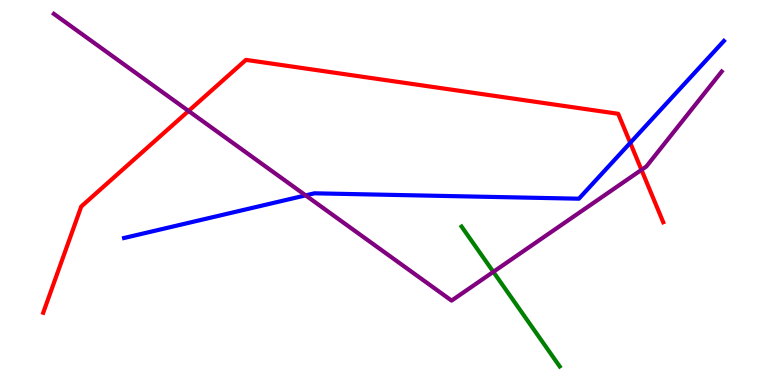[{'lines': ['blue', 'red'], 'intersections': [{'x': 8.13, 'y': 6.29}]}, {'lines': ['green', 'red'], 'intersections': []}, {'lines': ['purple', 'red'], 'intersections': [{'x': 2.43, 'y': 7.12}, {'x': 8.28, 'y': 5.59}]}, {'lines': ['blue', 'green'], 'intersections': []}, {'lines': ['blue', 'purple'], 'intersections': [{'x': 3.94, 'y': 4.93}]}, {'lines': ['green', 'purple'], 'intersections': [{'x': 6.37, 'y': 2.94}]}]